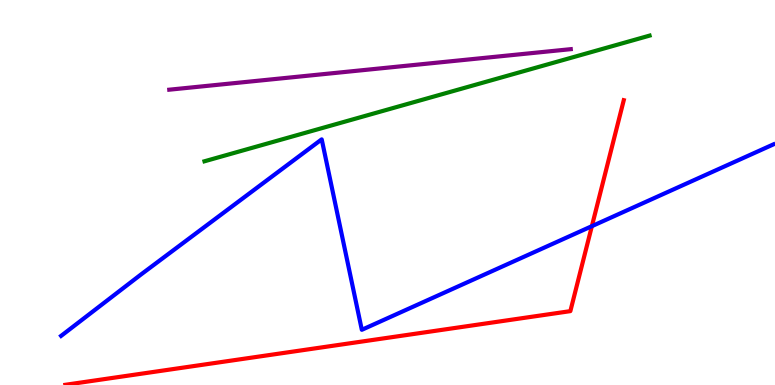[{'lines': ['blue', 'red'], 'intersections': [{'x': 7.64, 'y': 4.13}]}, {'lines': ['green', 'red'], 'intersections': []}, {'lines': ['purple', 'red'], 'intersections': []}, {'lines': ['blue', 'green'], 'intersections': []}, {'lines': ['blue', 'purple'], 'intersections': []}, {'lines': ['green', 'purple'], 'intersections': []}]